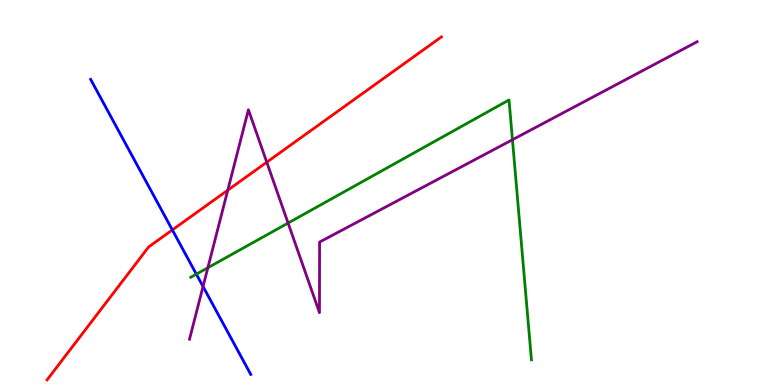[{'lines': ['blue', 'red'], 'intersections': [{'x': 2.22, 'y': 4.03}]}, {'lines': ['green', 'red'], 'intersections': []}, {'lines': ['purple', 'red'], 'intersections': [{'x': 2.94, 'y': 5.06}, {'x': 3.44, 'y': 5.79}]}, {'lines': ['blue', 'green'], 'intersections': [{'x': 2.53, 'y': 2.88}]}, {'lines': ['blue', 'purple'], 'intersections': [{'x': 2.62, 'y': 2.56}]}, {'lines': ['green', 'purple'], 'intersections': [{'x': 2.68, 'y': 3.05}, {'x': 3.72, 'y': 4.21}, {'x': 6.61, 'y': 6.37}]}]